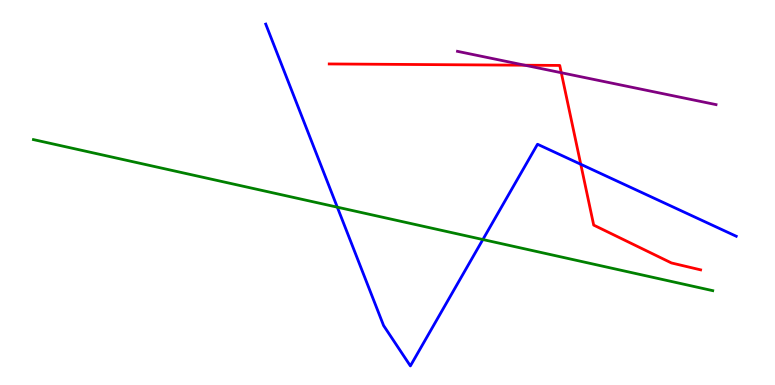[{'lines': ['blue', 'red'], 'intersections': [{'x': 7.49, 'y': 5.73}]}, {'lines': ['green', 'red'], 'intersections': []}, {'lines': ['purple', 'red'], 'intersections': [{'x': 6.77, 'y': 8.31}, {'x': 7.24, 'y': 8.11}]}, {'lines': ['blue', 'green'], 'intersections': [{'x': 4.35, 'y': 4.62}, {'x': 6.23, 'y': 3.78}]}, {'lines': ['blue', 'purple'], 'intersections': []}, {'lines': ['green', 'purple'], 'intersections': []}]